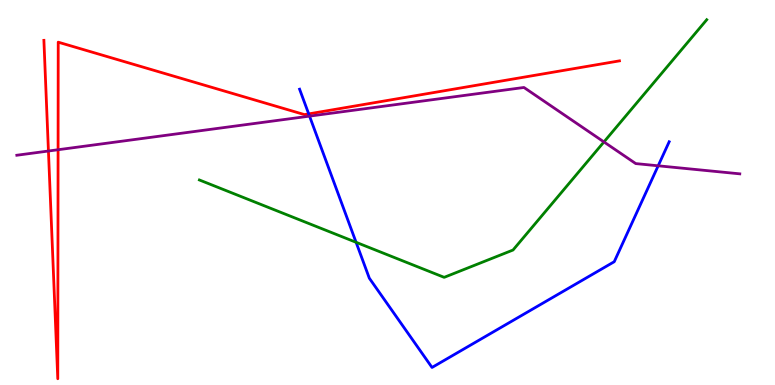[{'lines': ['blue', 'red'], 'intersections': [{'x': 3.98, 'y': 7.04}]}, {'lines': ['green', 'red'], 'intersections': []}, {'lines': ['purple', 'red'], 'intersections': [{'x': 0.625, 'y': 6.08}, {'x': 0.749, 'y': 6.11}]}, {'lines': ['blue', 'green'], 'intersections': [{'x': 4.59, 'y': 3.71}]}, {'lines': ['blue', 'purple'], 'intersections': [{'x': 3.99, 'y': 6.98}, {'x': 8.49, 'y': 5.69}]}, {'lines': ['green', 'purple'], 'intersections': [{'x': 7.79, 'y': 6.31}]}]